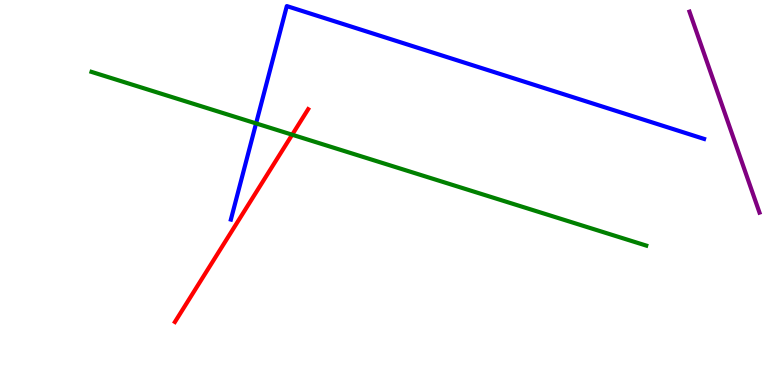[{'lines': ['blue', 'red'], 'intersections': []}, {'lines': ['green', 'red'], 'intersections': [{'x': 3.77, 'y': 6.5}]}, {'lines': ['purple', 'red'], 'intersections': []}, {'lines': ['blue', 'green'], 'intersections': [{'x': 3.3, 'y': 6.79}]}, {'lines': ['blue', 'purple'], 'intersections': []}, {'lines': ['green', 'purple'], 'intersections': []}]